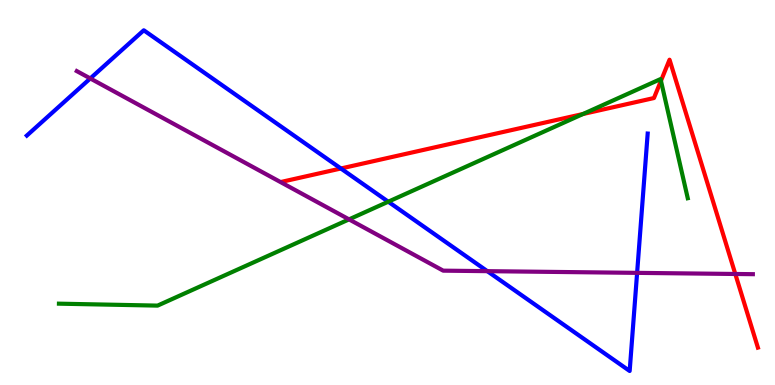[{'lines': ['blue', 'red'], 'intersections': [{'x': 4.4, 'y': 5.62}]}, {'lines': ['green', 'red'], 'intersections': [{'x': 7.52, 'y': 7.04}, {'x': 8.53, 'y': 7.9}]}, {'lines': ['purple', 'red'], 'intersections': [{'x': 9.49, 'y': 2.88}]}, {'lines': ['blue', 'green'], 'intersections': [{'x': 5.01, 'y': 4.76}]}, {'lines': ['blue', 'purple'], 'intersections': [{'x': 1.16, 'y': 7.96}, {'x': 6.29, 'y': 2.96}, {'x': 8.22, 'y': 2.91}]}, {'lines': ['green', 'purple'], 'intersections': [{'x': 4.5, 'y': 4.3}]}]